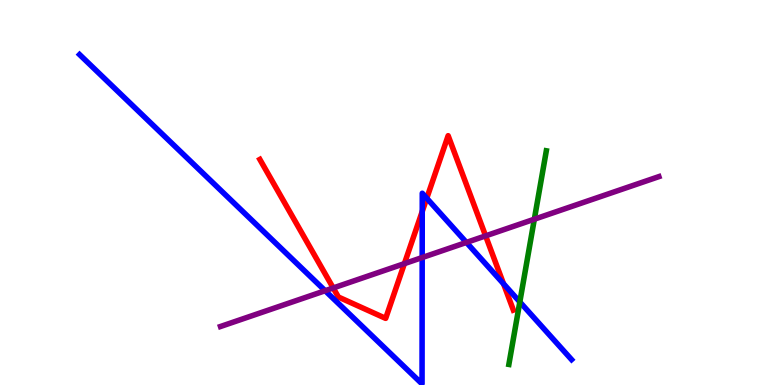[{'lines': ['blue', 'red'], 'intersections': [{'x': 5.45, 'y': 4.51}, {'x': 5.51, 'y': 4.85}, {'x': 6.5, 'y': 2.63}]}, {'lines': ['green', 'red'], 'intersections': []}, {'lines': ['purple', 'red'], 'intersections': [{'x': 4.3, 'y': 2.52}, {'x': 5.22, 'y': 3.15}, {'x': 6.27, 'y': 3.87}]}, {'lines': ['blue', 'green'], 'intersections': [{'x': 6.71, 'y': 2.16}]}, {'lines': ['blue', 'purple'], 'intersections': [{'x': 4.2, 'y': 2.45}, {'x': 5.45, 'y': 3.31}, {'x': 6.02, 'y': 3.7}]}, {'lines': ['green', 'purple'], 'intersections': [{'x': 6.89, 'y': 4.31}]}]